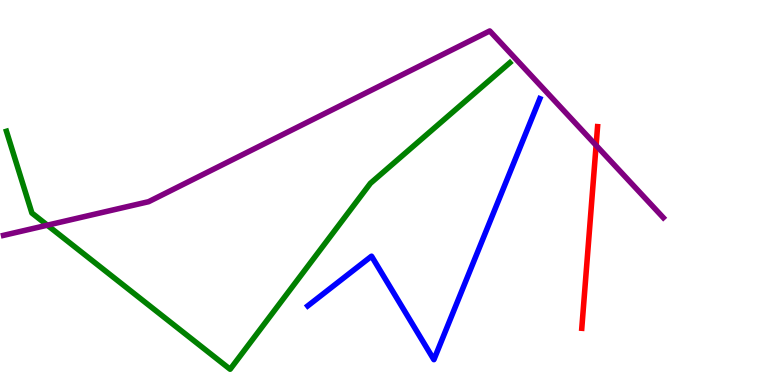[{'lines': ['blue', 'red'], 'intersections': []}, {'lines': ['green', 'red'], 'intersections': []}, {'lines': ['purple', 'red'], 'intersections': [{'x': 7.69, 'y': 6.22}]}, {'lines': ['blue', 'green'], 'intersections': []}, {'lines': ['blue', 'purple'], 'intersections': []}, {'lines': ['green', 'purple'], 'intersections': [{'x': 0.611, 'y': 4.15}]}]